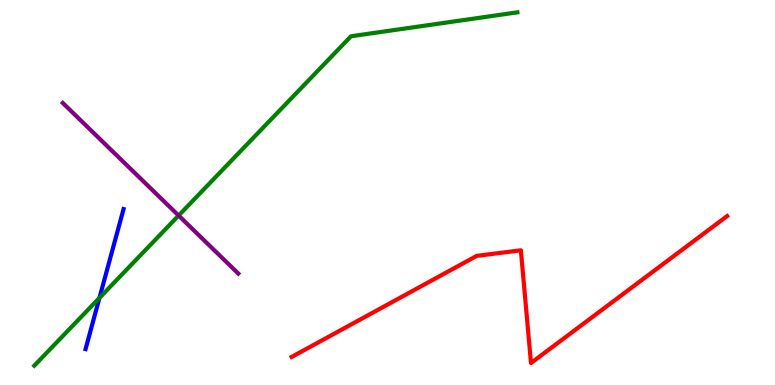[{'lines': ['blue', 'red'], 'intersections': []}, {'lines': ['green', 'red'], 'intersections': []}, {'lines': ['purple', 'red'], 'intersections': []}, {'lines': ['blue', 'green'], 'intersections': [{'x': 1.28, 'y': 2.26}]}, {'lines': ['blue', 'purple'], 'intersections': []}, {'lines': ['green', 'purple'], 'intersections': [{'x': 2.3, 'y': 4.4}]}]